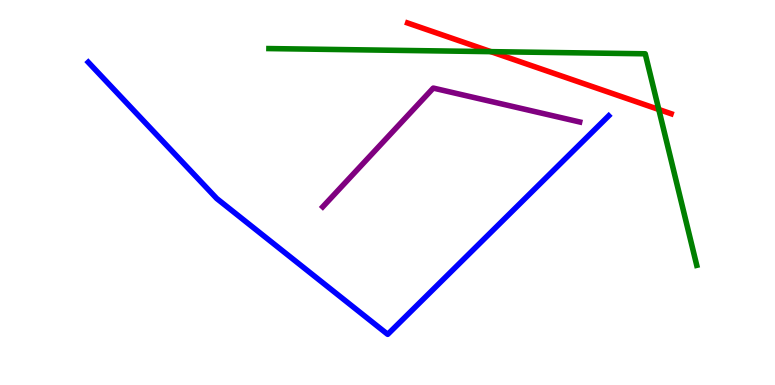[{'lines': ['blue', 'red'], 'intersections': []}, {'lines': ['green', 'red'], 'intersections': [{'x': 6.33, 'y': 8.66}, {'x': 8.5, 'y': 7.16}]}, {'lines': ['purple', 'red'], 'intersections': []}, {'lines': ['blue', 'green'], 'intersections': []}, {'lines': ['blue', 'purple'], 'intersections': []}, {'lines': ['green', 'purple'], 'intersections': []}]